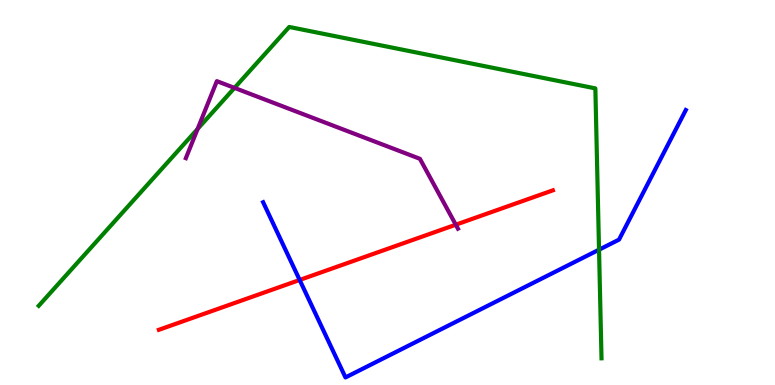[{'lines': ['blue', 'red'], 'intersections': [{'x': 3.87, 'y': 2.73}]}, {'lines': ['green', 'red'], 'intersections': []}, {'lines': ['purple', 'red'], 'intersections': [{'x': 5.88, 'y': 4.16}]}, {'lines': ['blue', 'green'], 'intersections': [{'x': 7.73, 'y': 3.51}]}, {'lines': ['blue', 'purple'], 'intersections': []}, {'lines': ['green', 'purple'], 'intersections': [{'x': 2.55, 'y': 6.65}, {'x': 3.03, 'y': 7.72}]}]